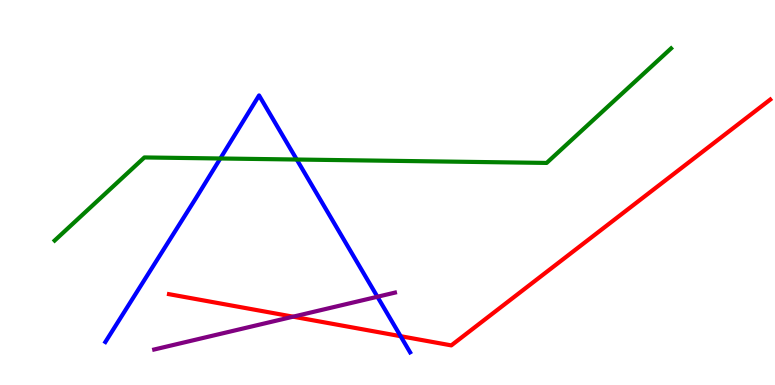[{'lines': ['blue', 'red'], 'intersections': [{'x': 5.17, 'y': 1.27}]}, {'lines': ['green', 'red'], 'intersections': []}, {'lines': ['purple', 'red'], 'intersections': [{'x': 3.78, 'y': 1.77}]}, {'lines': ['blue', 'green'], 'intersections': [{'x': 2.84, 'y': 5.88}, {'x': 3.83, 'y': 5.86}]}, {'lines': ['blue', 'purple'], 'intersections': [{'x': 4.87, 'y': 2.29}]}, {'lines': ['green', 'purple'], 'intersections': []}]